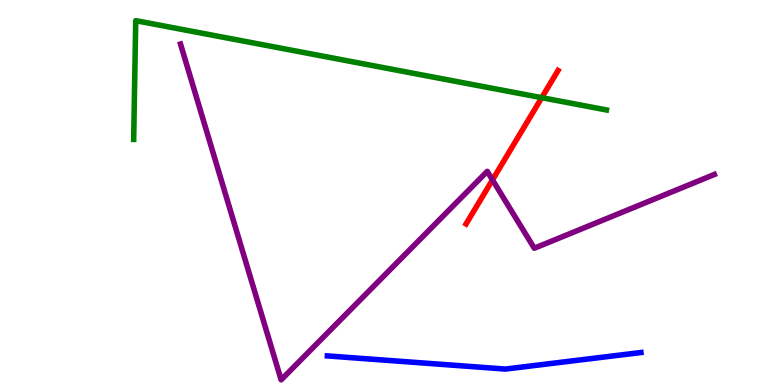[{'lines': ['blue', 'red'], 'intersections': []}, {'lines': ['green', 'red'], 'intersections': [{'x': 6.99, 'y': 7.46}]}, {'lines': ['purple', 'red'], 'intersections': [{'x': 6.35, 'y': 5.33}]}, {'lines': ['blue', 'green'], 'intersections': []}, {'lines': ['blue', 'purple'], 'intersections': []}, {'lines': ['green', 'purple'], 'intersections': []}]